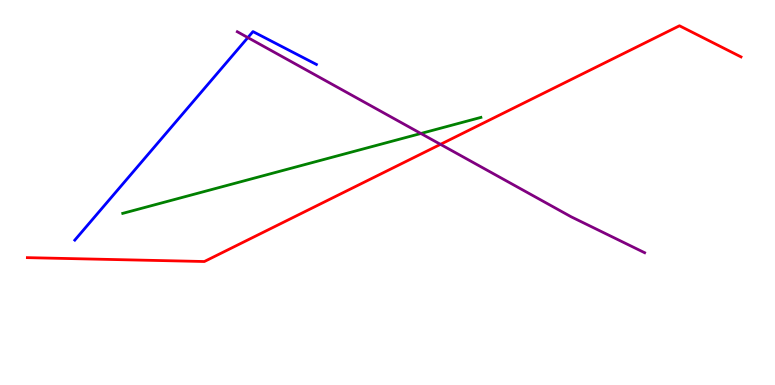[{'lines': ['blue', 'red'], 'intersections': []}, {'lines': ['green', 'red'], 'intersections': []}, {'lines': ['purple', 'red'], 'intersections': [{'x': 5.68, 'y': 6.25}]}, {'lines': ['blue', 'green'], 'intersections': []}, {'lines': ['blue', 'purple'], 'intersections': [{'x': 3.2, 'y': 9.02}]}, {'lines': ['green', 'purple'], 'intersections': [{'x': 5.43, 'y': 6.53}]}]